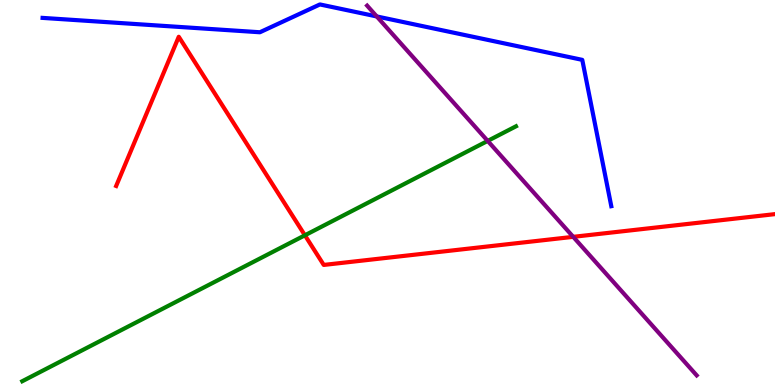[{'lines': ['blue', 'red'], 'intersections': []}, {'lines': ['green', 'red'], 'intersections': [{'x': 3.93, 'y': 3.89}]}, {'lines': ['purple', 'red'], 'intersections': [{'x': 7.4, 'y': 3.85}]}, {'lines': ['blue', 'green'], 'intersections': []}, {'lines': ['blue', 'purple'], 'intersections': [{'x': 4.86, 'y': 9.57}]}, {'lines': ['green', 'purple'], 'intersections': [{'x': 6.29, 'y': 6.34}]}]